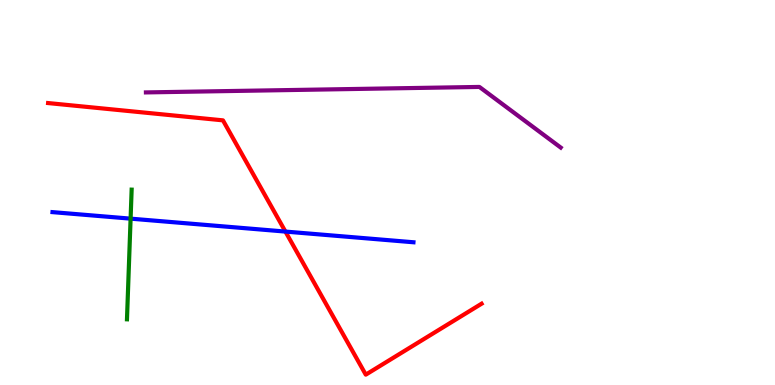[{'lines': ['blue', 'red'], 'intersections': [{'x': 3.68, 'y': 3.99}]}, {'lines': ['green', 'red'], 'intersections': []}, {'lines': ['purple', 'red'], 'intersections': []}, {'lines': ['blue', 'green'], 'intersections': [{'x': 1.69, 'y': 4.32}]}, {'lines': ['blue', 'purple'], 'intersections': []}, {'lines': ['green', 'purple'], 'intersections': []}]